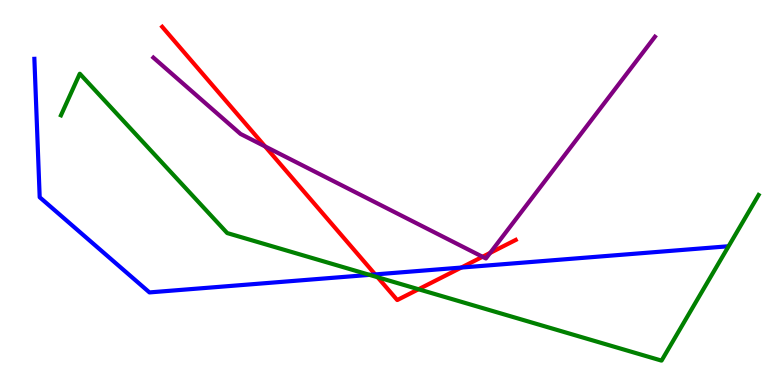[{'lines': ['blue', 'red'], 'intersections': [{'x': 4.84, 'y': 2.87}, {'x': 5.95, 'y': 3.05}]}, {'lines': ['green', 'red'], 'intersections': [{'x': 4.87, 'y': 2.8}, {'x': 5.4, 'y': 2.49}]}, {'lines': ['purple', 'red'], 'intersections': [{'x': 3.42, 'y': 6.2}, {'x': 6.23, 'y': 3.33}, {'x': 6.32, 'y': 3.43}]}, {'lines': ['blue', 'green'], 'intersections': [{'x': 4.77, 'y': 2.86}]}, {'lines': ['blue', 'purple'], 'intersections': []}, {'lines': ['green', 'purple'], 'intersections': []}]